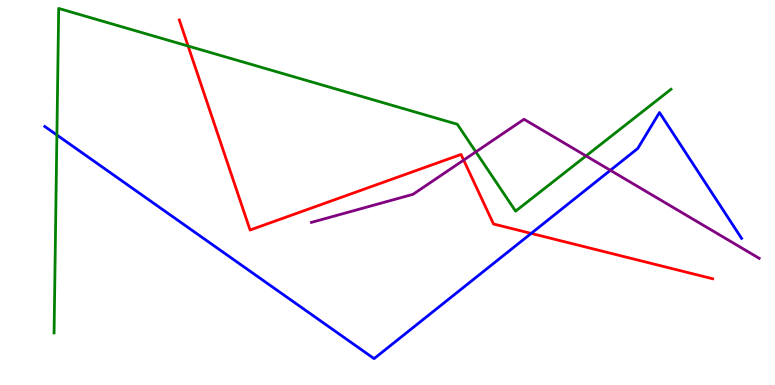[{'lines': ['blue', 'red'], 'intersections': [{'x': 6.85, 'y': 3.94}]}, {'lines': ['green', 'red'], 'intersections': [{'x': 2.43, 'y': 8.8}]}, {'lines': ['purple', 'red'], 'intersections': [{'x': 5.98, 'y': 5.84}]}, {'lines': ['blue', 'green'], 'intersections': [{'x': 0.734, 'y': 6.49}]}, {'lines': ['blue', 'purple'], 'intersections': [{'x': 7.88, 'y': 5.58}]}, {'lines': ['green', 'purple'], 'intersections': [{'x': 6.14, 'y': 6.06}, {'x': 7.56, 'y': 5.95}]}]